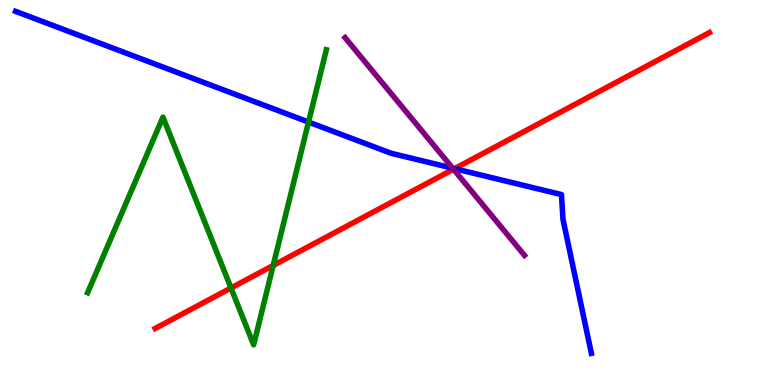[{'lines': ['blue', 'red'], 'intersections': [{'x': 5.87, 'y': 5.62}]}, {'lines': ['green', 'red'], 'intersections': [{'x': 2.98, 'y': 2.52}, {'x': 3.53, 'y': 3.1}]}, {'lines': ['purple', 'red'], 'intersections': [{'x': 5.85, 'y': 5.6}]}, {'lines': ['blue', 'green'], 'intersections': [{'x': 3.98, 'y': 6.83}]}, {'lines': ['blue', 'purple'], 'intersections': [{'x': 5.84, 'y': 5.63}]}, {'lines': ['green', 'purple'], 'intersections': []}]